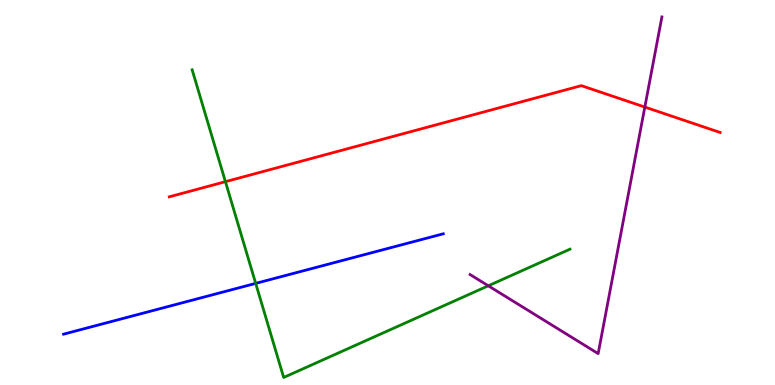[{'lines': ['blue', 'red'], 'intersections': []}, {'lines': ['green', 'red'], 'intersections': [{'x': 2.91, 'y': 5.28}]}, {'lines': ['purple', 'red'], 'intersections': [{'x': 8.32, 'y': 7.22}]}, {'lines': ['blue', 'green'], 'intersections': [{'x': 3.3, 'y': 2.64}]}, {'lines': ['blue', 'purple'], 'intersections': []}, {'lines': ['green', 'purple'], 'intersections': [{'x': 6.3, 'y': 2.58}]}]